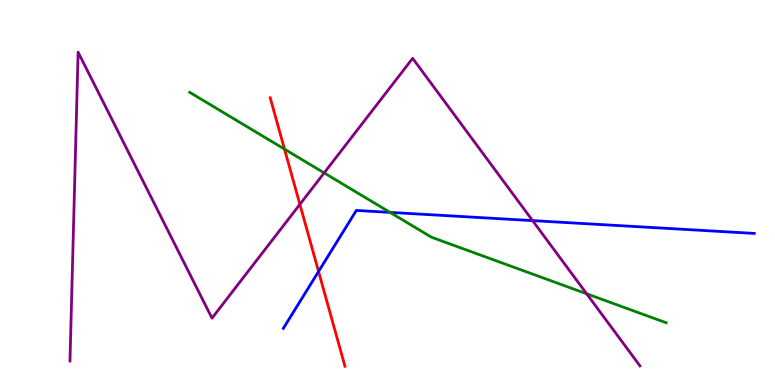[{'lines': ['blue', 'red'], 'intersections': [{'x': 4.11, 'y': 2.95}]}, {'lines': ['green', 'red'], 'intersections': [{'x': 3.67, 'y': 6.13}]}, {'lines': ['purple', 'red'], 'intersections': [{'x': 3.87, 'y': 4.69}]}, {'lines': ['blue', 'green'], 'intersections': [{'x': 5.03, 'y': 4.48}]}, {'lines': ['blue', 'purple'], 'intersections': [{'x': 6.87, 'y': 4.27}]}, {'lines': ['green', 'purple'], 'intersections': [{'x': 4.18, 'y': 5.51}, {'x': 7.57, 'y': 2.37}]}]